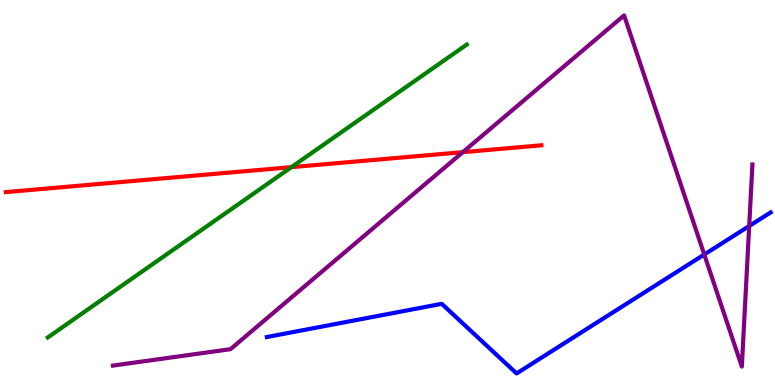[{'lines': ['blue', 'red'], 'intersections': []}, {'lines': ['green', 'red'], 'intersections': [{'x': 3.76, 'y': 5.66}]}, {'lines': ['purple', 'red'], 'intersections': [{'x': 5.97, 'y': 6.05}]}, {'lines': ['blue', 'green'], 'intersections': []}, {'lines': ['blue', 'purple'], 'intersections': [{'x': 9.09, 'y': 3.39}, {'x': 9.67, 'y': 4.13}]}, {'lines': ['green', 'purple'], 'intersections': []}]